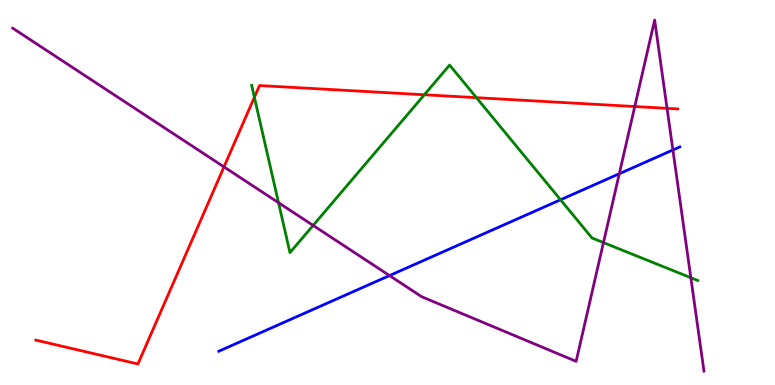[{'lines': ['blue', 'red'], 'intersections': []}, {'lines': ['green', 'red'], 'intersections': [{'x': 3.28, 'y': 7.47}, {'x': 5.48, 'y': 7.54}, {'x': 6.15, 'y': 7.46}]}, {'lines': ['purple', 'red'], 'intersections': [{'x': 2.89, 'y': 5.67}, {'x': 8.19, 'y': 7.23}, {'x': 8.61, 'y': 7.19}]}, {'lines': ['blue', 'green'], 'intersections': [{'x': 7.23, 'y': 4.81}]}, {'lines': ['blue', 'purple'], 'intersections': [{'x': 5.03, 'y': 2.84}, {'x': 7.99, 'y': 5.49}, {'x': 8.68, 'y': 6.1}]}, {'lines': ['green', 'purple'], 'intersections': [{'x': 3.59, 'y': 4.73}, {'x': 4.04, 'y': 4.14}, {'x': 7.79, 'y': 3.7}, {'x': 8.91, 'y': 2.79}]}]